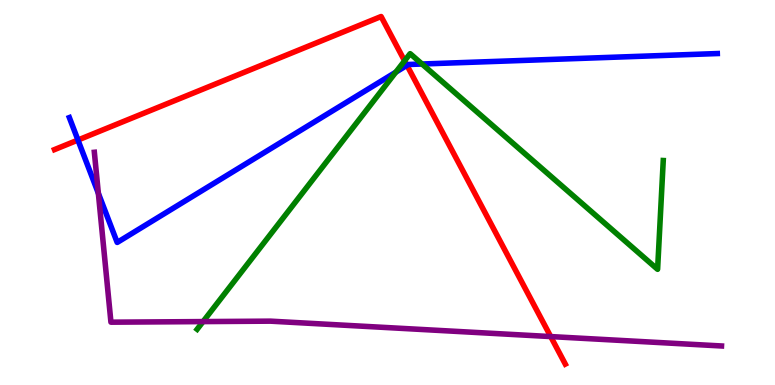[{'lines': ['blue', 'red'], 'intersections': [{'x': 1.01, 'y': 6.36}, {'x': 5.25, 'y': 8.3}]}, {'lines': ['green', 'red'], 'intersections': [{'x': 5.22, 'y': 8.42}]}, {'lines': ['purple', 'red'], 'intersections': [{'x': 7.11, 'y': 1.26}]}, {'lines': ['blue', 'green'], 'intersections': [{'x': 5.11, 'y': 8.13}, {'x': 5.45, 'y': 8.34}]}, {'lines': ['blue', 'purple'], 'intersections': [{'x': 1.27, 'y': 4.98}]}, {'lines': ['green', 'purple'], 'intersections': [{'x': 2.62, 'y': 1.65}]}]